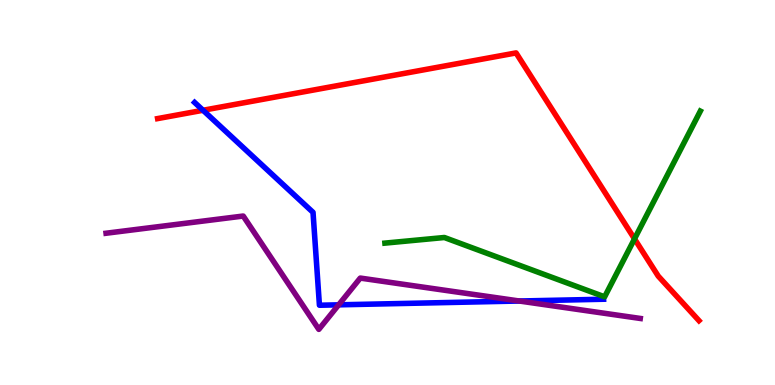[{'lines': ['blue', 'red'], 'intersections': [{'x': 2.62, 'y': 7.14}]}, {'lines': ['green', 'red'], 'intersections': [{'x': 8.19, 'y': 3.8}]}, {'lines': ['purple', 'red'], 'intersections': []}, {'lines': ['blue', 'green'], 'intersections': []}, {'lines': ['blue', 'purple'], 'intersections': [{'x': 4.37, 'y': 2.08}, {'x': 6.7, 'y': 2.18}]}, {'lines': ['green', 'purple'], 'intersections': []}]